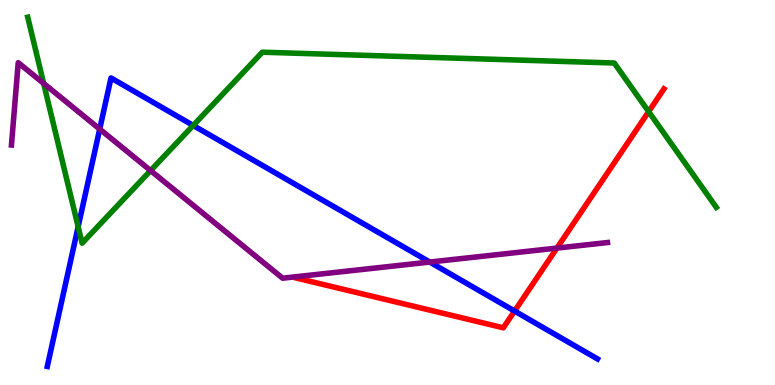[{'lines': ['blue', 'red'], 'intersections': [{'x': 6.64, 'y': 1.92}]}, {'lines': ['green', 'red'], 'intersections': [{'x': 8.37, 'y': 7.1}]}, {'lines': ['purple', 'red'], 'intersections': [{'x': 7.19, 'y': 3.56}]}, {'lines': ['blue', 'green'], 'intersections': [{'x': 1.01, 'y': 4.11}, {'x': 2.49, 'y': 6.74}]}, {'lines': ['blue', 'purple'], 'intersections': [{'x': 1.29, 'y': 6.65}, {'x': 5.55, 'y': 3.19}]}, {'lines': ['green', 'purple'], 'intersections': [{'x': 0.563, 'y': 7.83}, {'x': 1.94, 'y': 5.57}]}]